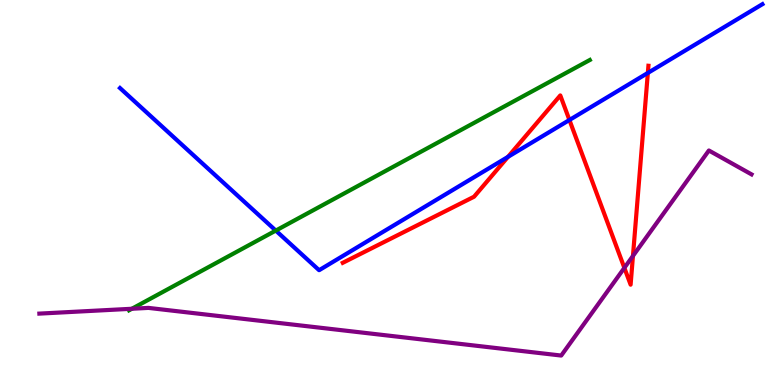[{'lines': ['blue', 'red'], 'intersections': [{'x': 6.55, 'y': 5.93}, {'x': 7.35, 'y': 6.88}, {'x': 8.36, 'y': 8.11}]}, {'lines': ['green', 'red'], 'intersections': []}, {'lines': ['purple', 'red'], 'intersections': [{'x': 8.06, 'y': 3.04}, {'x': 8.17, 'y': 3.35}]}, {'lines': ['blue', 'green'], 'intersections': [{'x': 3.56, 'y': 4.01}]}, {'lines': ['blue', 'purple'], 'intersections': []}, {'lines': ['green', 'purple'], 'intersections': [{'x': 1.7, 'y': 1.98}]}]